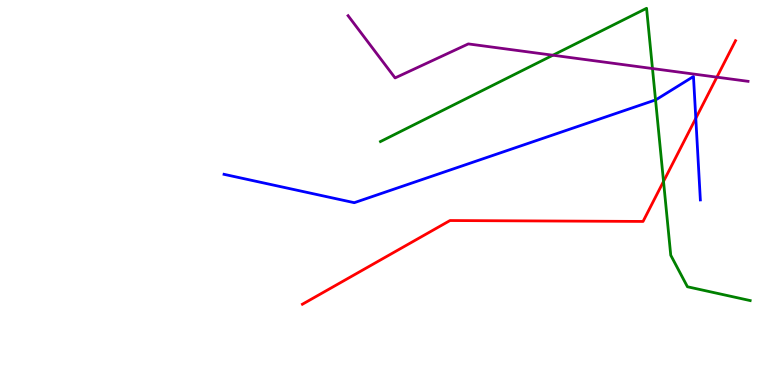[{'lines': ['blue', 'red'], 'intersections': [{'x': 8.98, 'y': 6.93}]}, {'lines': ['green', 'red'], 'intersections': [{'x': 8.56, 'y': 5.29}]}, {'lines': ['purple', 'red'], 'intersections': [{'x': 9.25, 'y': 8.0}]}, {'lines': ['blue', 'green'], 'intersections': [{'x': 8.46, 'y': 7.4}]}, {'lines': ['blue', 'purple'], 'intersections': []}, {'lines': ['green', 'purple'], 'intersections': [{'x': 7.13, 'y': 8.57}, {'x': 8.42, 'y': 8.22}]}]